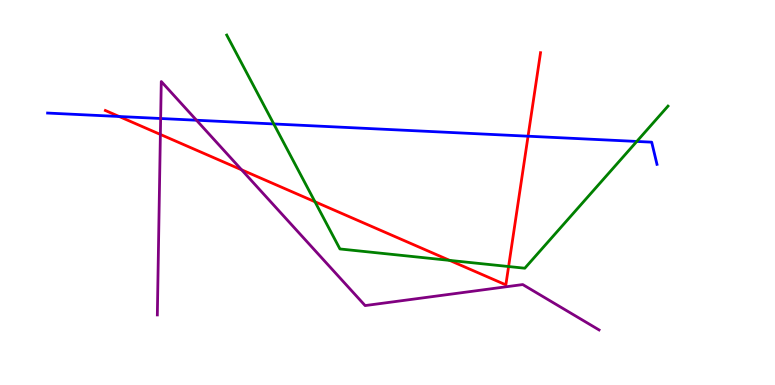[{'lines': ['blue', 'red'], 'intersections': [{'x': 1.54, 'y': 6.97}, {'x': 6.81, 'y': 6.46}]}, {'lines': ['green', 'red'], 'intersections': [{'x': 4.06, 'y': 4.76}, {'x': 5.8, 'y': 3.24}, {'x': 6.56, 'y': 3.08}]}, {'lines': ['purple', 'red'], 'intersections': [{'x': 2.07, 'y': 6.51}, {'x': 3.12, 'y': 5.59}]}, {'lines': ['blue', 'green'], 'intersections': [{'x': 3.53, 'y': 6.78}, {'x': 8.22, 'y': 6.33}]}, {'lines': ['blue', 'purple'], 'intersections': [{'x': 2.07, 'y': 6.92}, {'x': 2.54, 'y': 6.88}]}, {'lines': ['green', 'purple'], 'intersections': []}]